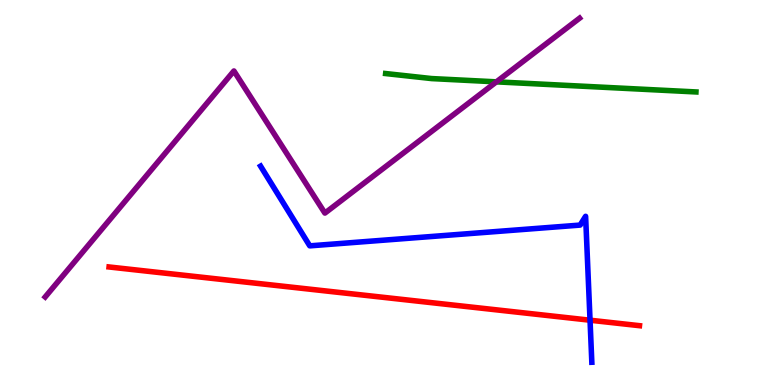[{'lines': ['blue', 'red'], 'intersections': [{'x': 7.61, 'y': 1.68}]}, {'lines': ['green', 'red'], 'intersections': []}, {'lines': ['purple', 'red'], 'intersections': []}, {'lines': ['blue', 'green'], 'intersections': []}, {'lines': ['blue', 'purple'], 'intersections': []}, {'lines': ['green', 'purple'], 'intersections': [{'x': 6.41, 'y': 7.87}]}]